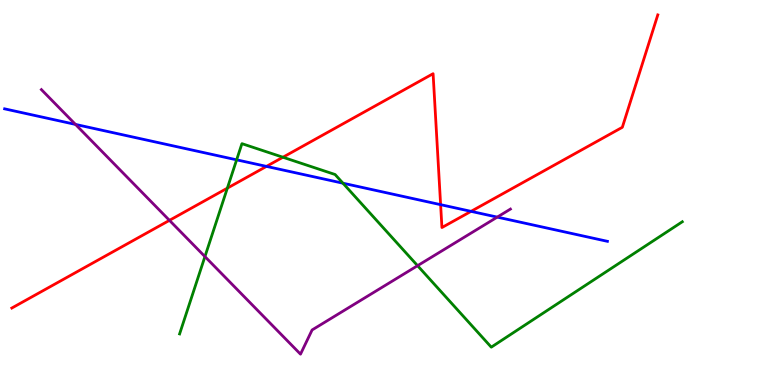[{'lines': ['blue', 'red'], 'intersections': [{'x': 3.44, 'y': 5.68}, {'x': 5.69, 'y': 4.68}, {'x': 6.08, 'y': 4.51}]}, {'lines': ['green', 'red'], 'intersections': [{'x': 2.93, 'y': 5.11}, {'x': 3.65, 'y': 5.92}]}, {'lines': ['purple', 'red'], 'intersections': [{'x': 2.19, 'y': 4.28}]}, {'lines': ['blue', 'green'], 'intersections': [{'x': 3.05, 'y': 5.85}, {'x': 4.43, 'y': 5.24}]}, {'lines': ['blue', 'purple'], 'intersections': [{'x': 0.974, 'y': 6.77}, {'x': 6.42, 'y': 4.36}]}, {'lines': ['green', 'purple'], 'intersections': [{'x': 2.64, 'y': 3.34}, {'x': 5.39, 'y': 3.1}]}]